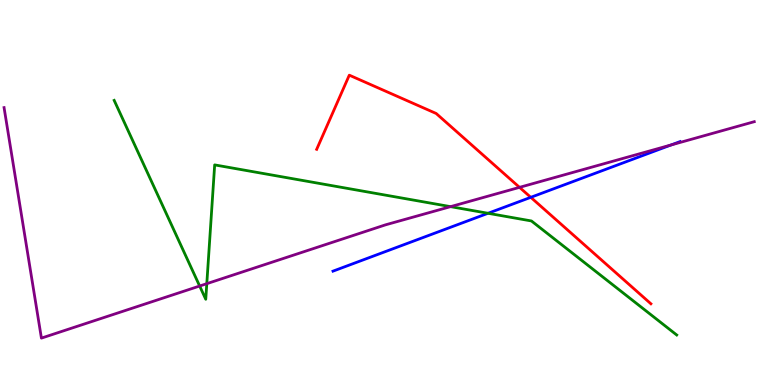[{'lines': ['blue', 'red'], 'intersections': [{'x': 6.85, 'y': 4.87}]}, {'lines': ['green', 'red'], 'intersections': []}, {'lines': ['purple', 'red'], 'intersections': [{'x': 6.7, 'y': 5.13}]}, {'lines': ['blue', 'green'], 'intersections': [{'x': 6.3, 'y': 4.46}]}, {'lines': ['blue', 'purple'], 'intersections': [{'x': 8.66, 'y': 6.23}]}, {'lines': ['green', 'purple'], 'intersections': [{'x': 2.58, 'y': 2.57}, {'x': 2.67, 'y': 2.63}, {'x': 5.81, 'y': 4.63}]}]